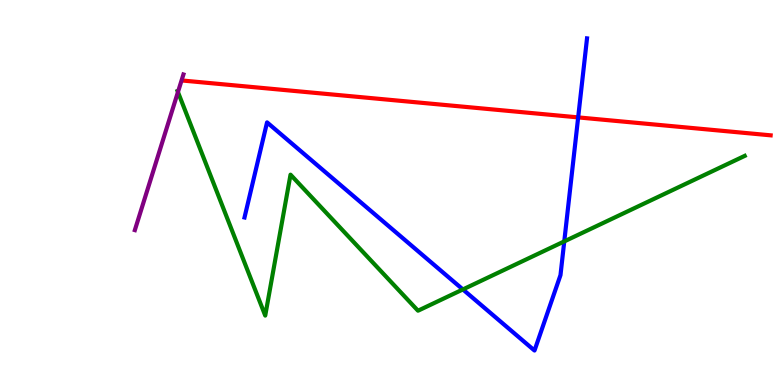[{'lines': ['blue', 'red'], 'intersections': [{'x': 7.46, 'y': 6.95}]}, {'lines': ['green', 'red'], 'intersections': []}, {'lines': ['purple', 'red'], 'intersections': []}, {'lines': ['blue', 'green'], 'intersections': [{'x': 5.97, 'y': 2.48}, {'x': 7.28, 'y': 3.73}]}, {'lines': ['blue', 'purple'], 'intersections': []}, {'lines': ['green', 'purple'], 'intersections': [{'x': 2.3, 'y': 7.61}]}]